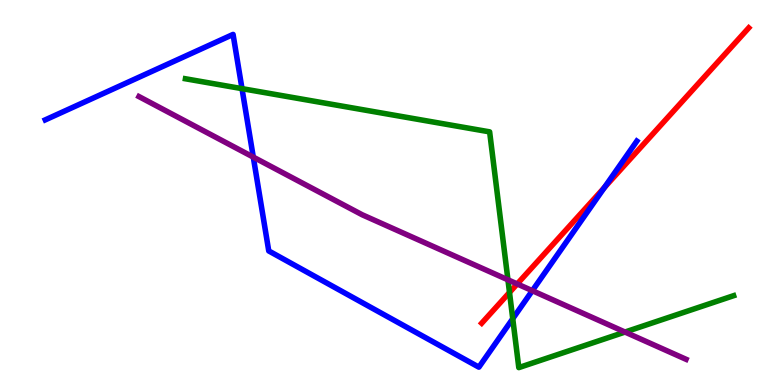[{'lines': ['blue', 'red'], 'intersections': [{'x': 7.8, 'y': 5.13}]}, {'lines': ['green', 'red'], 'intersections': [{'x': 6.57, 'y': 2.4}]}, {'lines': ['purple', 'red'], 'intersections': [{'x': 6.67, 'y': 2.62}]}, {'lines': ['blue', 'green'], 'intersections': [{'x': 3.12, 'y': 7.7}, {'x': 6.62, 'y': 1.72}]}, {'lines': ['blue', 'purple'], 'intersections': [{'x': 3.27, 'y': 5.92}, {'x': 6.87, 'y': 2.45}]}, {'lines': ['green', 'purple'], 'intersections': [{'x': 6.55, 'y': 2.73}, {'x': 8.06, 'y': 1.38}]}]